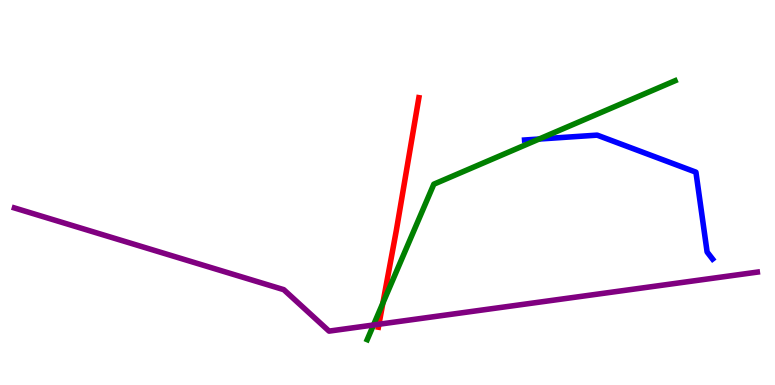[{'lines': ['blue', 'red'], 'intersections': []}, {'lines': ['green', 'red'], 'intersections': [{'x': 4.94, 'y': 2.13}]}, {'lines': ['purple', 'red'], 'intersections': [{'x': 4.89, 'y': 1.58}]}, {'lines': ['blue', 'green'], 'intersections': [{'x': 6.96, 'y': 6.39}]}, {'lines': ['blue', 'purple'], 'intersections': []}, {'lines': ['green', 'purple'], 'intersections': [{'x': 4.82, 'y': 1.56}]}]